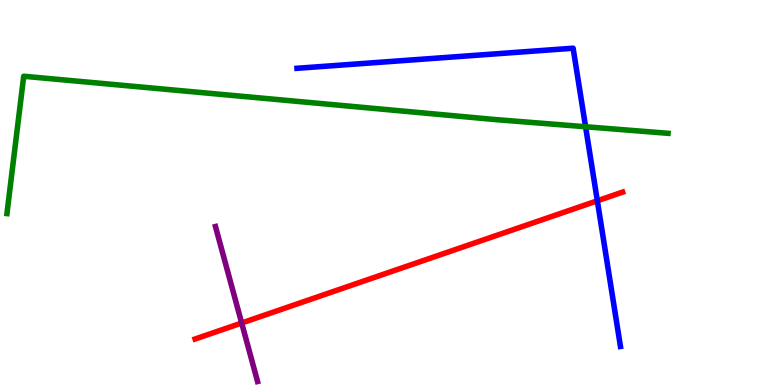[{'lines': ['blue', 'red'], 'intersections': [{'x': 7.71, 'y': 4.78}]}, {'lines': ['green', 'red'], 'intersections': []}, {'lines': ['purple', 'red'], 'intersections': [{'x': 3.12, 'y': 1.61}]}, {'lines': ['blue', 'green'], 'intersections': [{'x': 7.56, 'y': 6.71}]}, {'lines': ['blue', 'purple'], 'intersections': []}, {'lines': ['green', 'purple'], 'intersections': []}]